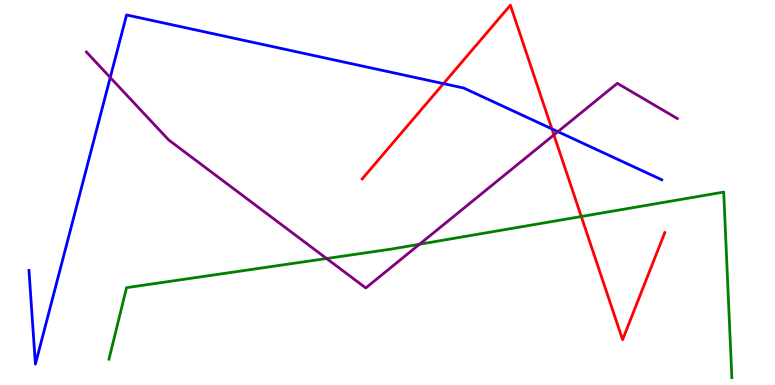[{'lines': ['blue', 'red'], 'intersections': [{'x': 5.72, 'y': 7.83}, {'x': 7.12, 'y': 6.65}]}, {'lines': ['green', 'red'], 'intersections': [{'x': 7.5, 'y': 4.38}]}, {'lines': ['purple', 'red'], 'intersections': [{'x': 7.15, 'y': 6.5}]}, {'lines': ['blue', 'green'], 'intersections': []}, {'lines': ['blue', 'purple'], 'intersections': [{'x': 1.42, 'y': 7.99}, {'x': 7.2, 'y': 6.58}]}, {'lines': ['green', 'purple'], 'intersections': [{'x': 4.21, 'y': 3.29}, {'x': 5.41, 'y': 3.66}]}]